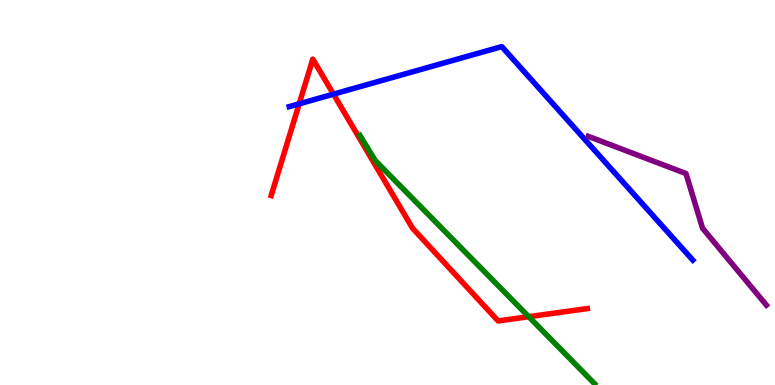[{'lines': ['blue', 'red'], 'intersections': [{'x': 3.86, 'y': 7.3}, {'x': 4.3, 'y': 7.55}]}, {'lines': ['green', 'red'], 'intersections': [{'x': 6.82, 'y': 1.77}]}, {'lines': ['purple', 'red'], 'intersections': []}, {'lines': ['blue', 'green'], 'intersections': []}, {'lines': ['blue', 'purple'], 'intersections': []}, {'lines': ['green', 'purple'], 'intersections': []}]